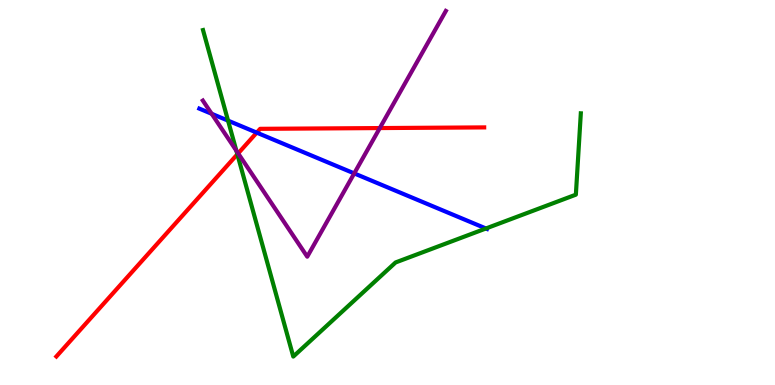[{'lines': ['blue', 'red'], 'intersections': [{'x': 3.31, 'y': 6.56}]}, {'lines': ['green', 'red'], 'intersections': [{'x': 3.06, 'y': 5.99}]}, {'lines': ['purple', 'red'], 'intersections': [{'x': 3.07, 'y': 6.02}, {'x': 4.9, 'y': 6.67}]}, {'lines': ['blue', 'green'], 'intersections': [{'x': 2.94, 'y': 6.87}, {'x': 6.27, 'y': 4.07}]}, {'lines': ['blue', 'purple'], 'intersections': [{'x': 2.73, 'y': 7.04}, {'x': 4.57, 'y': 5.5}]}, {'lines': ['green', 'purple'], 'intersections': [{'x': 3.05, 'y': 6.09}]}]